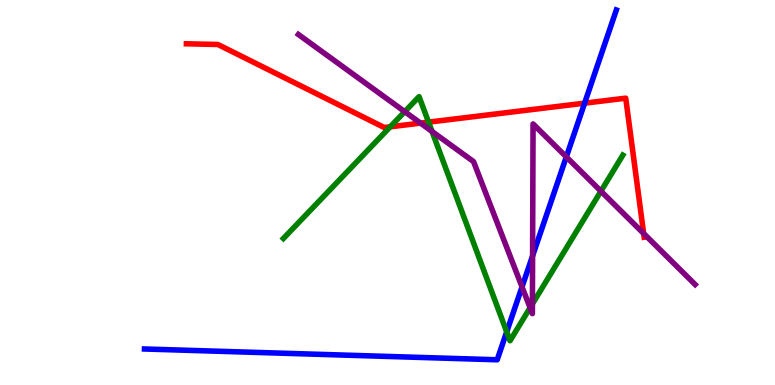[{'lines': ['blue', 'red'], 'intersections': [{'x': 7.54, 'y': 7.32}]}, {'lines': ['green', 'red'], 'intersections': [{'x': 5.04, 'y': 6.71}, {'x': 5.53, 'y': 6.83}]}, {'lines': ['purple', 'red'], 'intersections': [{'x': 5.43, 'y': 6.8}, {'x': 8.31, 'y': 3.93}]}, {'lines': ['blue', 'green'], 'intersections': [{'x': 6.54, 'y': 1.38}]}, {'lines': ['blue', 'purple'], 'intersections': [{'x': 6.74, 'y': 2.55}, {'x': 6.87, 'y': 3.35}, {'x': 7.31, 'y': 5.93}]}, {'lines': ['green', 'purple'], 'intersections': [{'x': 5.22, 'y': 7.1}, {'x': 5.57, 'y': 6.59}, {'x': 6.84, 'y': 2.01}, {'x': 6.87, 'y': 2.11}, {'x': 7.75, 'y': 5.03}]}]